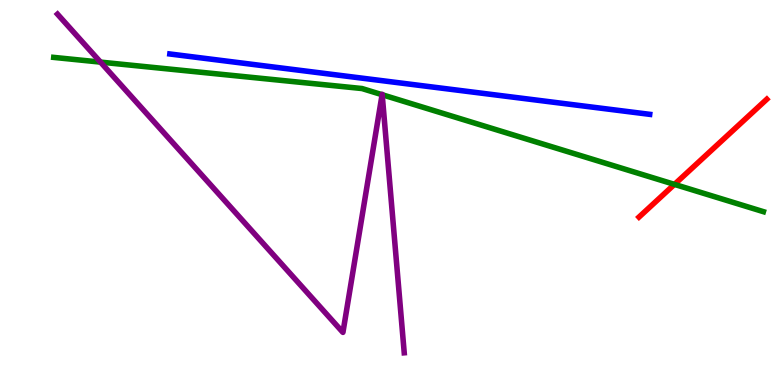[{'lines': ['blue', 'red'], 'intersections': []}, {'lines': ['green', 'red'], 'intersections': [{'x': 8.7, 'y': 5.21}]}, {'lines': ['purple', 'red'], 'intersections': []}, {'lines': ['blue', 'green'], 'intersections': []}, {'lines': ['blue', 'purple'], 'intersections': []}, {'lines': ['green', 'purple'], 'intersections': [{'x': 1.3, 'y': 8.39}, {'x': 4.93, 'y': 7.54}, {'x': 4.93, 'y': 7.54}]}]